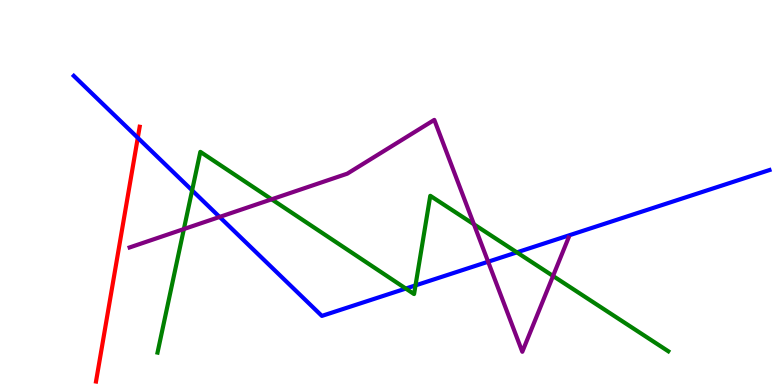[{'lines': ['blue', 'red'], 'intersections': [{'x': 1.78, 'y': 6.42}]}, {'lines': ['green', 'red'], 'intersections': []}, {'lines': ['purple', 'red'], 'intersections': []}, {'lines': ['blue', 'green'], 'intersections': [{'x': 2.48, 'y': 5.06}, {'x': 5.24, 'y': 2.5}, {'x': 5.36, 'y': 2.59}, {'x': 6.67, 'y': 3.45}]}, {'lines': ['blue', 'purple'], 'intersections': [{'x': 2.83, 'y': 4.36}, {'x': 6.3, 'y': 3.2}]}, {'lines': ['green', 'purple'], 'intersections': [{'x': 2.37, 'y': 4.05}, {'x': 3.51, 'y': 4.82}, {'x': 6.12, 'y': 4.17}, {'x': 7.14, 'y': 2.83}]}]